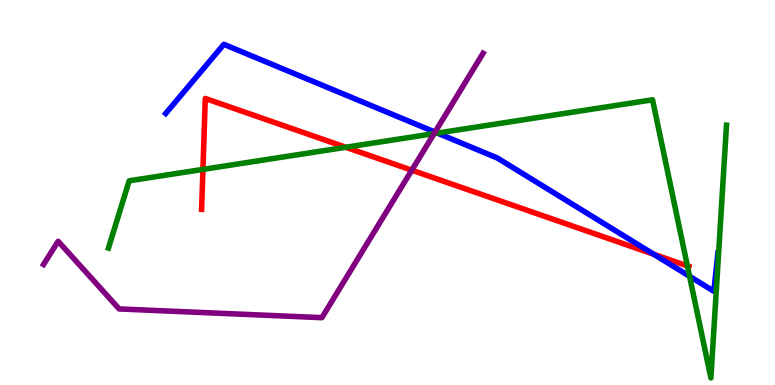[{'lines': ['blue', 'red'], 'intersections': [{'x': 8.44, 'y': 3.4}]}, {'lines': ['green', 'red'], 'intersections': [{'x': 2.62, 'y': 5.6}, {'x': 4.46, 'y': 6.17}, {'x': 8.87, 'y': 3.09}]}, {'lines': ['purple', 'red'], 'intersections': [{'x': 5.31, 'y': 5.58}]}, {'lines': ['blue', 'green'], 'intersections': [{'x': 5.64, 'y': 6.54}, {'x': 8.9, 'y': 2.82}]}, {'lines': ['blue', 'purple'], 'intersections': [{'x': 5.61, 'y': 6.57}]}, {'lines': ['green', 'purple'], 'intersections': [{'x': 5.6, 'y': 6.53}]}]